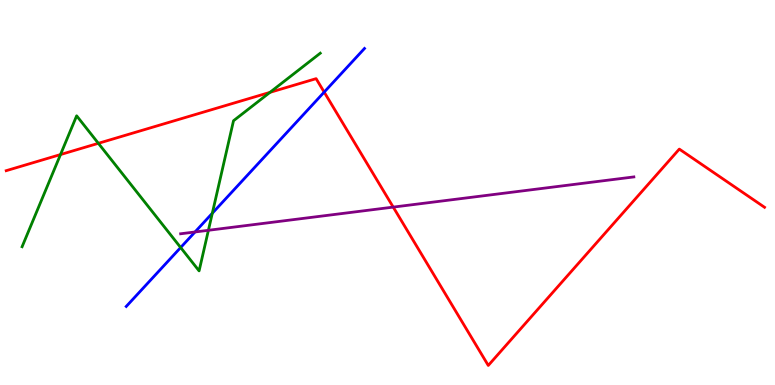[{'lines': ['blue', 'red'], 'intersections': [{'x': 4.18, 'y': 7.61}]}, {'lines': ['green', 'red'], 'intersections': [{'x': 0.781, 'y': 5.99}, {'x': 1.27, 'y': 6.28}, {'x': 3.48, 'y': 7.6}]}, {'lines': ['purple', 'red'], 'intersections': [{'x': 5.07, 'y': 4.62}]}, {'lines': ['blue', 'green'], 'intersections': [{'x': 2.33, 'y': 3.57}, {'x': 2.74, 'y': 4.46}]}, {'lines': ['blue', 'purple'], 'intersections': [{'x': 2.52, 'y': 3.97}]}, {'lines': ['green', 'purple'], 'intersections': [{'x': 2.69, 'y': 4.02}]}]